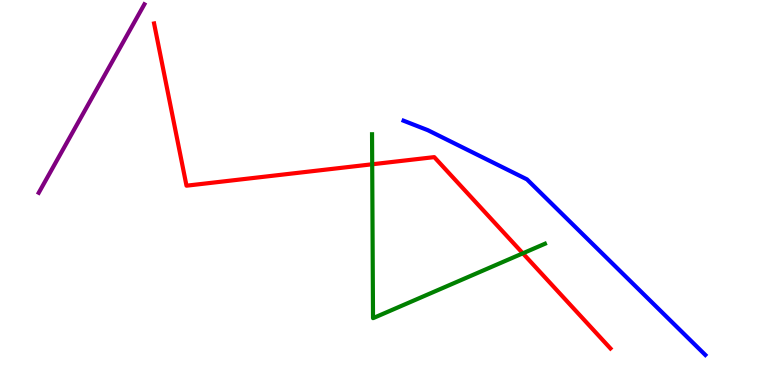[{'lines': ['blue', 'red'], 'intersections': []}, {'lines': ['green', 'red'], 'intersections': [{'x': 4.8, 'y': 5.73}, {'x': 6.75, 'y': 3.42}]}, {'lines': ['purple', 'red'], 'intersections': []}, {'lines': ['blue', 'green'], 'intersections': []}, {'lines': ['blue', 'purple'], 'intersections': []}, {'lines': ['green', 'purple'], 'intersections': []}]